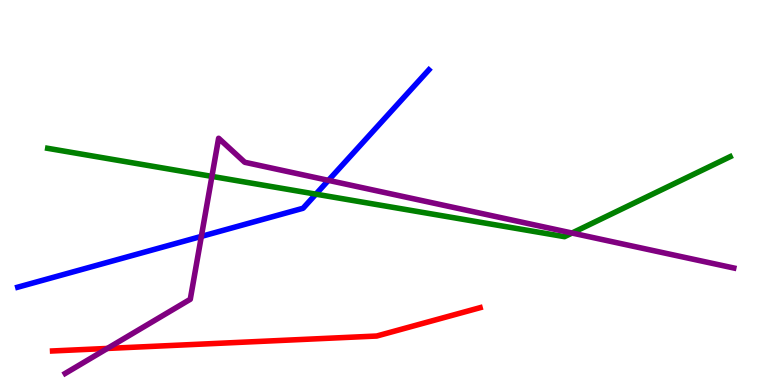[{'lines': ['blue', 'red'], 'intersections': []}, {'lines': ['green', 'red'], 'intersections': []}, {'lines': ['purple', 'red'], 'intersections': [{'x': 1.39, 'y': 0.95}]}, {'lines': ['blue', 'green'], 'intersections': [{'x': 4.08, 'y': 4.96}]}, {'lines': ['blue', 'purple'], 'intersections': [{'x': 2.6, 'y': 3.86}, {'x': 4.24, 'y': 5.32}]}, {'lines': ['green', 'purple'], 'intersections': [{'x': 2.73, 'y': 5.42}, {'x': 7.38, 'y': 3.95}]}]